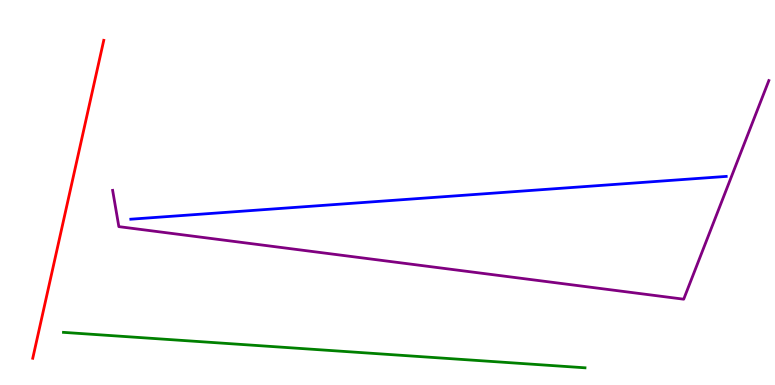[{'lines': ['blue', 'red'], 'intersections': []}, {'lines': ['green', 'red'], 'intersections': []}, {'lines': ['purple', 'red'], 'intersections': []}, {'lines': ['blue', 'green'], 'intersections': []}, {'lines': ['blue', 'purple'], 'intersections': []}, {'lines': ['green', 'purple'], 'intersections': []}]